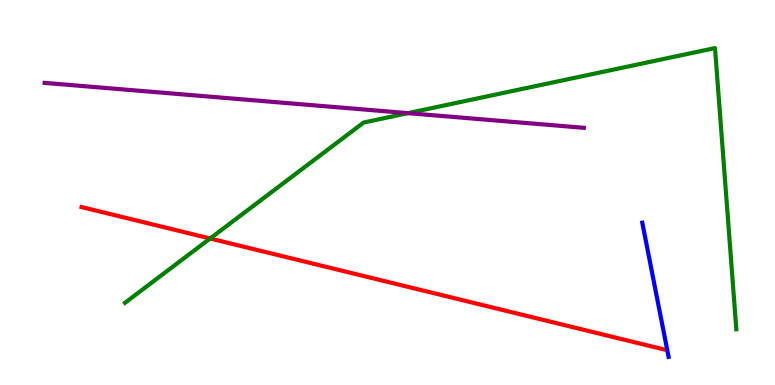[{'lines': ['blue', 'red'], 'intersections': []}, {'lines': ['green', 'red'], 'intersections': [{'x': 2.71, 'y': 3.81}]}, {'lines': ['purple', 'red'], 'intersections': []}, {'lines': ['blue', 'green'], 'intersections': []}, {'lines': ['blue', 'purple'], 'intersections': []}, {'lines': ['green', 'purple'], 'intersections': [{'x': 5.26, 'y': 7.06}]}]